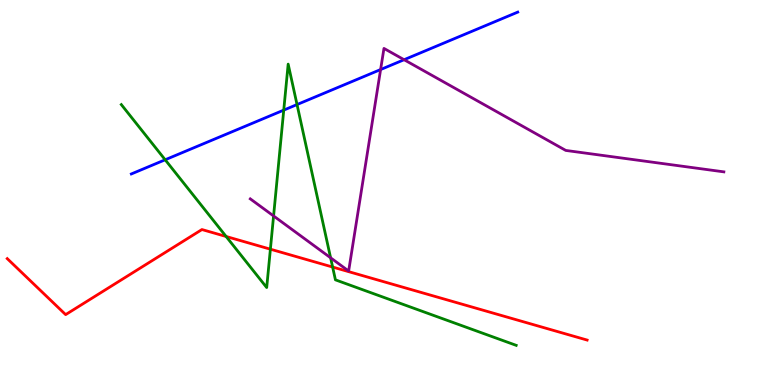[{'lines': ['blue', 'red'], 'intersections': []}, {'lines': ['green', 'red'], 'intersections': [{'x': 2.92, 'y': 3.86}, {'x': 3.49, 'y': 3.53}, {'x': 4.29, 'y': 3.06}]}, {'lines': ['purple', 'red'], 'intersections': []}, {'lines': ['blue', 'green'], 'intersections': [{'x': 2.13, 'y': 5.85}, {'x': 3.66, 'y': 7.14}, {'x': 3.83, 'y': 7.28}]}, {'lines': ['blue', 'purple'], 'intersections': [{'x': 4.91, 'y': 8.19}, {'x': 5.21, 'y': 8.45}]}, {'lines': ['green', 'purple'], 'intersections': [{'x': 3.53, 'y': 4.39}, {'x': 4.27, 'y': 3.3}]}]